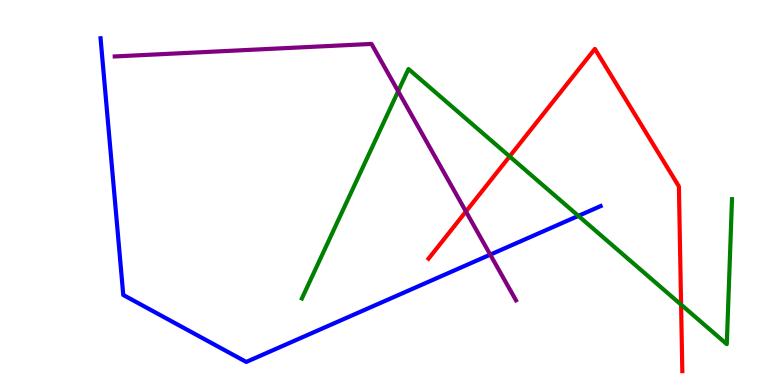[{'lines': ['blue', 'red'], 'intersections': []}, {'lines': ['green', 'red'], 'intersections': [{'x': 6.58, 'y': 5.94}, {'x': 8.79, 'y': 2.09}]}, {'lines': ['purple', 'red'], 'intersections': [{'x': 6.01, 'y': 4.51}]}, {'lines': ['blue', 'green'], 'intersections': [{'x': 7.46, 'y': 4.39}]}, {'lines': ['blue', 'purple'], 'intersections': [{'x': 6.33, 'y': 3.39}]}, {'lines': ['green', 'purple'], 'intersections': [{'x': 5.14, 'y': 7.63}]}]